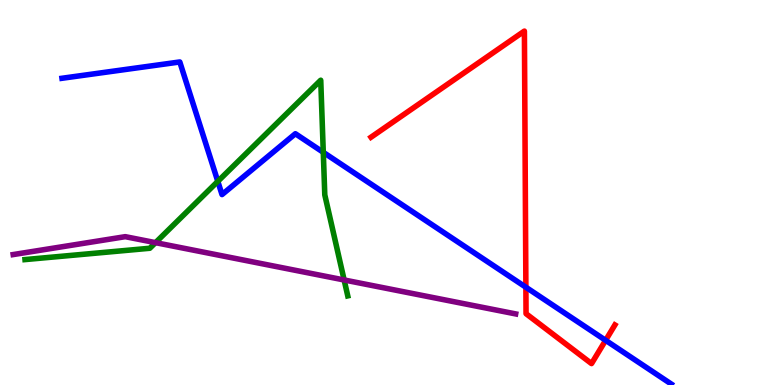[{'lines': ['blue', 'red'], 'intersections': [{'x': 6.79, 'y': 2.54}, {'x': 7.81, 'y': 1.16}]}, {'lines': ['green', 'red'], 'intersections': []}, {'lines': ['purple', 'red'], 'intersections': []}, {'lines': ['blue', 'green'], 'intersections': [{'x': 2.81, 'y': 5.29}, {'x': 4.17, 'y': 6.04}]}, {'lines': ['blue', 'purple'], 'intersections': []}, {'lines': ['green', 'purple'], 'intersections': [{'x': 2.01, 'y': 3.7}, {'x': 4.44, 'y': 2.73}]}]